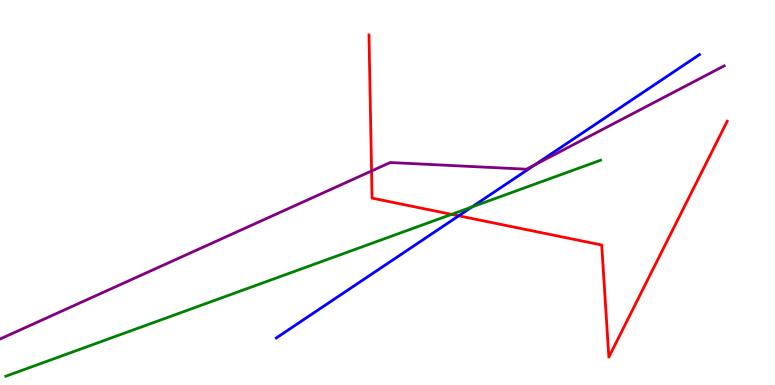[{'lines': ['blue', 'red'], 'intersections': [{'x': 5.92, 'y': 4.39}]}, {'lines': ['green', 'red'], 'intersections': [{'x': 5.83, 'y': 4.43}]}, {'lines': ['purple', 'red'], 'intersections': [{'x': 4.79, 'y': 5.56}]}, {'lines': ['blue', 'green'], 'intersections': [{'x': 6.09, 'y': 4.62}]}, {'lines': ['blue', 'purple'], 'intersections': [{'x': 6.9, 'y': 5.72}]}, {'lines': ['green', 'purple'], 'intersections': []}]